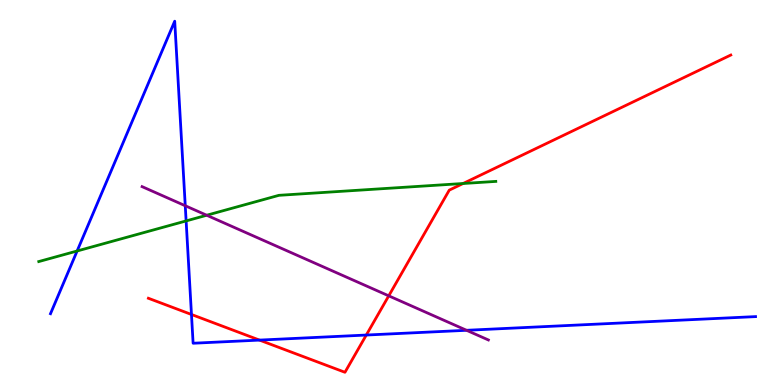[{'lines': ['blue', 'red'], 'intersections': [{'x': 2.47, 'y': 1.83}, {'x': 3.35, 'y': 1.17}, {'x': 4.73, 'y': 1.3}]}, {'lines': ['green', 'red'], 'intersections': [{'x': 5.98, 'y': 5.23}]}, {'lines': ['purple', 'red'], 'intersections': [{'x': 5.02, 'y': 2.32}]}, {'lines': ['blue', 'green'], 'intersections': [{'x': 0.995, 'y': 3.48}, {'x': 2.4, 'y': 4.26}]}, {'lines': ['blue', 'purple'], 'intersections': [{'x': 2.39, 'y': 4.66}, {'x': 6.02, 'y': 1.42}]}, {'lines': ['green', 'purple'], 'intersections': [{'x': 2.67, 'y': 4.41}]}]